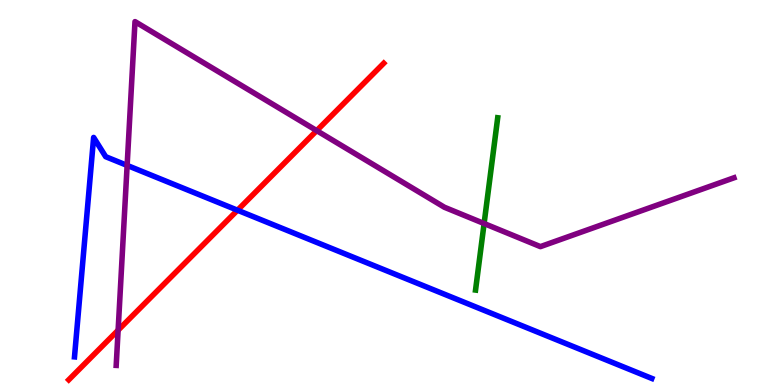[{'lines': ['blue', 'red'], 'intersections': [{'x': 3.06, 'y': 4.54}]}, {'lines': ['green', 'red'], 'intersections': []}, {'lines': ['purple', 'red'], 'intersections': [{'x': 1.52, 'y': 1.42}, {'x': 4.09, 'y': 6.61}]}, {'lines': ['blue', 'green'], 'intersections': []}, {'lines': ['blue', 'purple'], 'intersections': [{'x': 1.64, 'y': 5.7}]}, {'lines': ['green', 'purple'], 'intersections': [{'x': 6.25, 'y': 4.19}]}]